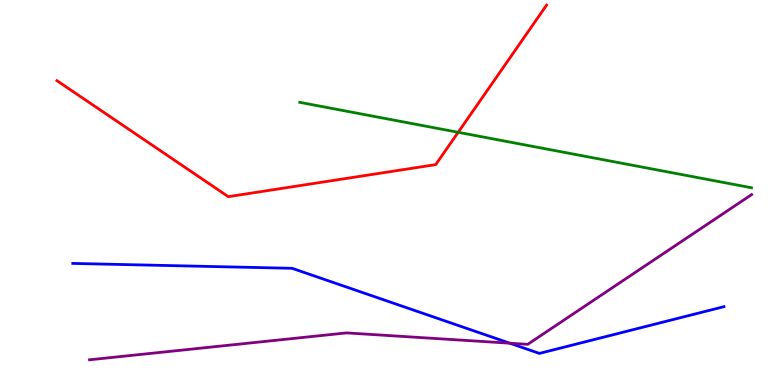[{'lines': ['blue', 'red'], 'intersections': []}, {'lines': ['green', 'red'], 'intersections': [{'x': 5.91, 'y': 6.56}]}, {'lines': ['purple', 'red'], 'intersections': []}, {'lines': ['blue', 'green'], 'intersections': []}, {'lines': ['blue', 'purple'], 'intersections': [{'x': 6.58, 'y': 1.09}]}, {'lines': ['green', 'purple'], 'intersections': []}]